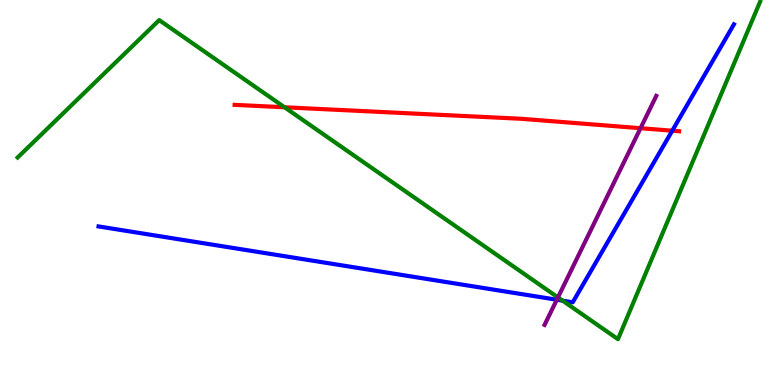[{'lines': ['blue', 'red'], 'intersections': [{'x': 8.67, 'y': 6.6}]}, {'lines': ['green', 'red'], 'intersections': [{'x': 3.67, 'y': 7.21}]}, {'lines': ['purple', 'red'], 'intersections': [{'x': 8.26, 'y': 6.67}]}, {'lines': ['blue', 'green'], 'intersections': [{'x': 7.26, 'y': 2.19}]}, {'lines': ['blue', 'purple'], 'intersections': [{'x': 7.18, 'y': 2.21}]}, {'lines': ['green', 'purple'], 'intersections': [{'x': 7.2, 'y': 2.27}]}]